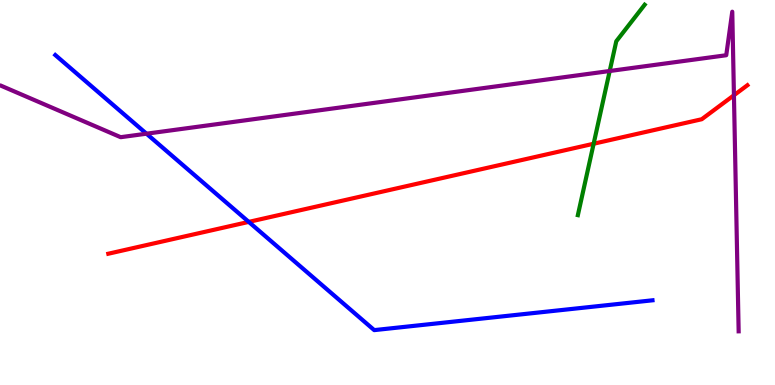[{'lines': ['blue', 'red'], 'intersections': [{'x': 3.21, 'y': 4.24}]}, {'lines': ['green', 'red'], 'intersections': [{'x': 7.66, 'y': 6.27}]}, {'lines': ['purple', 'red'], 'intersections': [{'x': 9.47, 'y': 7.53}]}, {'lines': ['blue', 'green'], 'intersections': []}, {'lines': ['blue', 'purple'], 'intersections': [{'x': 1.89, 'y': 6.53}]}, {'lines': ['green', 'purple'], 'intersections': [{'x': 7.87, 'y': 8.16}]}]